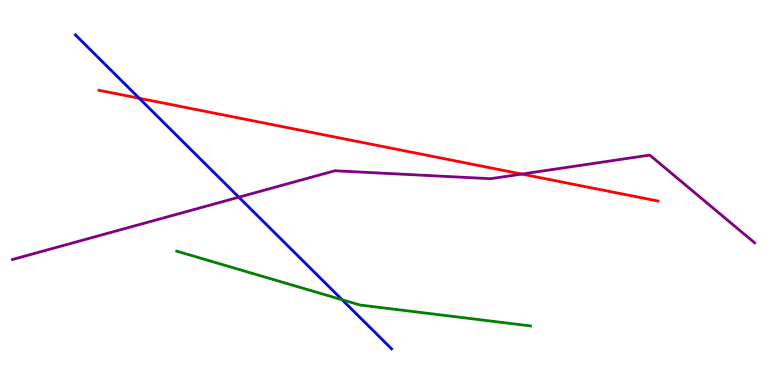[{'lines': ['blue', 'red'], 'intersections': [{'x': 1.8, 'y': 7.45}]}, {'lines': ['green', 'red'], 'intersections': []}, {'lines': ['purple', 'red'], 'intersections': [{'x': 6.73, 'y': 5.48}]}, {'lines': ['blue', 'green'], 'intersections': [{'x': 4.41, 'y': 2.21}]}, {'lines': ['blue', 'purple'], 'intersections': [{'x': 3.08, 'y': 4.88}]}, {'lines': ['green', 'purple'], 'intersections': []}]